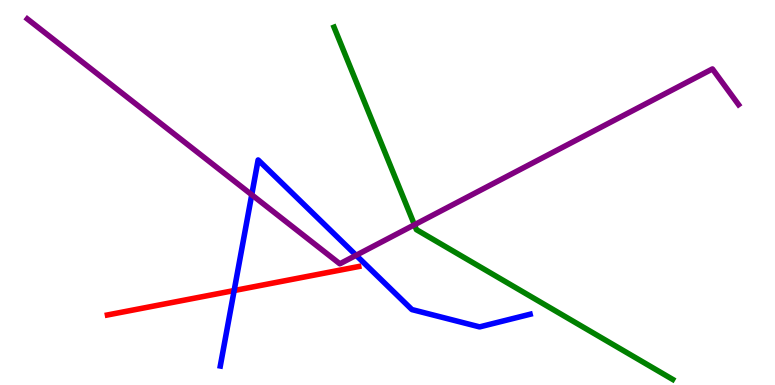[{'lines': ['blue', 'red'], 'intersections': [{'x': 3.02, 'y': 2.45}]}, {'lines': ['green', 'red'], 'intersections': []}, {'lines': ['purple', 'red'], 'intersections': []}, {'lines': ['blue', 'green'], 'intersections': []}, {'lines': ['blue', 'purple'], 'intersections': [{'x': 3.25, 'y': 4.94}, {'x': 4.6, 'y': 3.37}]}, {'lines': ['green', 'purple'], 'intersections': [{'x': 5.35, 'y': 4.16}]}]